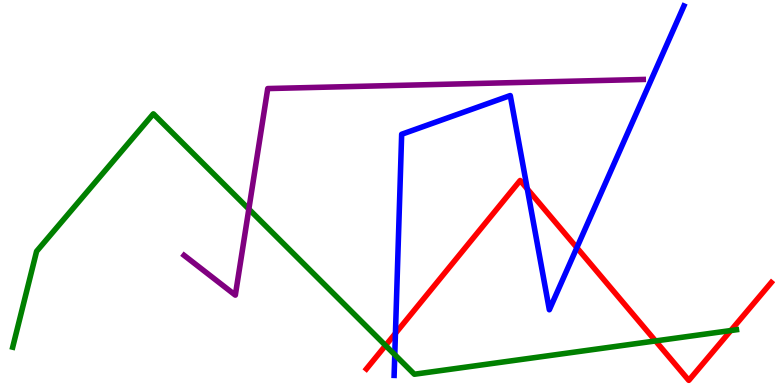[{'lines': ['blue', 'red'], 'intersections': [{'x': 5.1, 'y': 1.34}, {'x': 6.8, 'y': 5.09}, {'x': 7.44, 'y': 3.57}]}, {'lines': ['green', 'red'], 'intersections': [{'x': 4.97, 'y': 1.03}, {'x': 8.46, 'y': 1.14}, {'x': 9.43, 'y': 1.41}]}, {'lines': ['purple', 'red'], 'intersections': []}, {'lines': ['blue', 'green'], 'intersections': [{'x': 5.09, 'y': 0.787}]}, {'lines': ['blue', 'purple'], 'intersections': []}, {'lines': ['green', 'purple'], 'intersections': [{'x': 3.21, 'y': 4.57}]}]